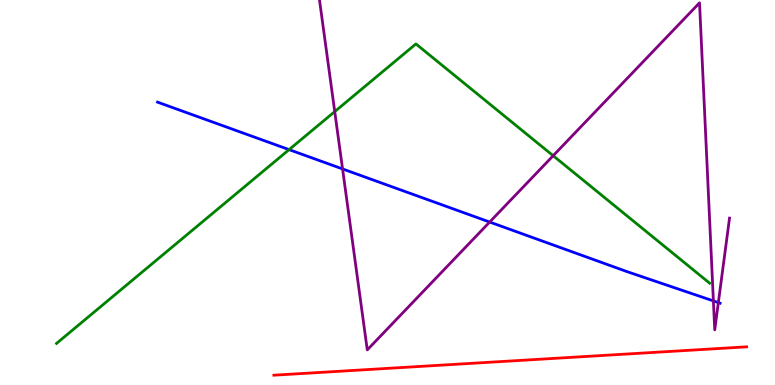[{'lines': ['blue', 'red'], 'intersections': []}, {'lines': ['green', 'red'], 'intersections': []}, {'lines': ['purple', 'red'], 'intersections': []}, {'lines': ['blue', 'green'], 'intersections': [{'x': 3.73, 'y': 6.11}]}, {'lines': ['blue', 'purple'], 'intersections': [{'x': 4.42, 'y': 5.61}, {'x': 6.32, 'y': 4.23}, {'x': 9.21, 'y': 2.18}, {'x': 9.27, 'y': 2.14}]}, {'lines': ['green', 'purple'], 'intersections': [{'x': 4.32, 'y': 7.1}, {'x': 7.14, 'y': 5.96}]}]